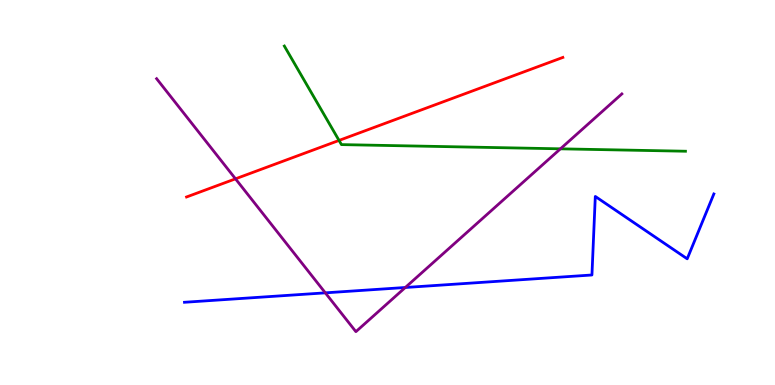[{'lines': ['blue', 'red'], 'intersections': []}, {'lines': ['green', 'red'], 'intersections': [{'x': 4.37, 'y': 6.35}]}, {'lines': ['purple', 'red'], 'intersections': [{'x': 3.04, 'y': 5.36}]}, {'lines': ['blue', 'green'], 'intersections': []}, {'lines': ['blue', 'purple'], 'intersections': [{'x': 4.2, 'y': 2.39}, {'x': 5.23, 'y': 2.53}]}, {'lines': ['green', 'purple'], 'intersections': [{'x': 7.23, 'y': 6.13}]}]